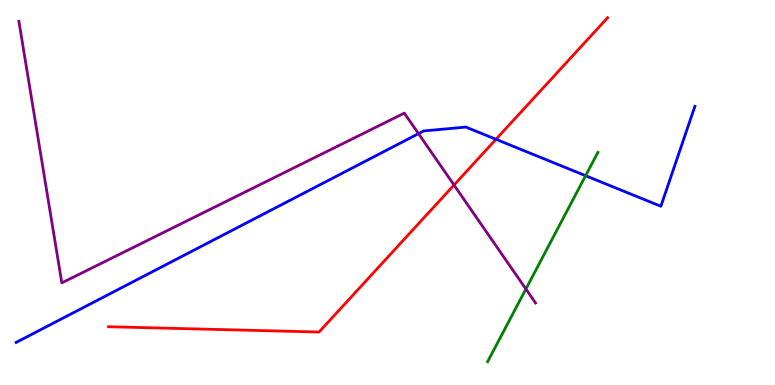[{'lines': ['blue', 'red'], 'intersections': [{'x': 6.4, 'y': 6.38}]}, {'lines': ['green', 'red'], 'intersections': []}, {'lines': ['purple', 'red'], 'intersections': [{'x': 5.86, 'y': 5.19}]}, {'lines': ['blue', 'green'], 'intersections': [{'x': 7.56, 'y': 5.44}]}, {'lines': ['blue', 'purple'], 'intersections': [{'x': 5.4, 'y': 6.53}]}, {'lines': ['green', 'purple'], 'intersections': [{'x': 6.79, 'y': 2.49}]}]